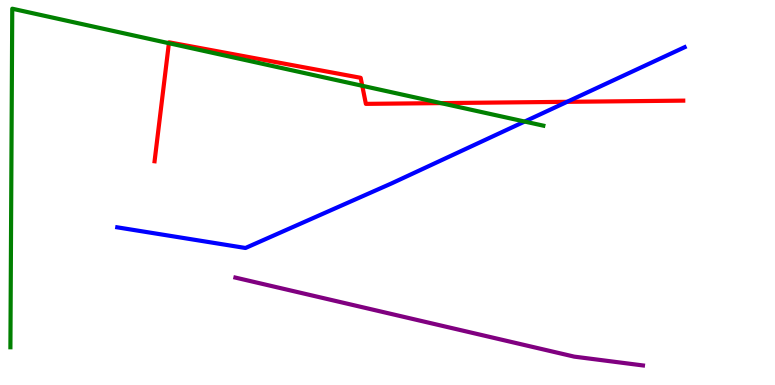[{'lines': ['blue', 'red'], 'intersections': [{'x': 7.32, 'y': 7.36}]}, {'lines': ['green', 'red'], 'intersections': [{'x': 2.18, 'y': 8.88}, {'x': 4.67, 'y': 7.77}, {'x': 5.69, 'y': 7.32}]}, {'lines': ['purple', 'red'], 'intersections': []}, {'lines': ['blue', 'green'], 'intersections': [{'x': 6.77, 'y': 6.84}]}, {'lines': ['blue', 'purple'], 'intersections': []}, {'lines': ['green', 'purple'], 'intersections': []}]